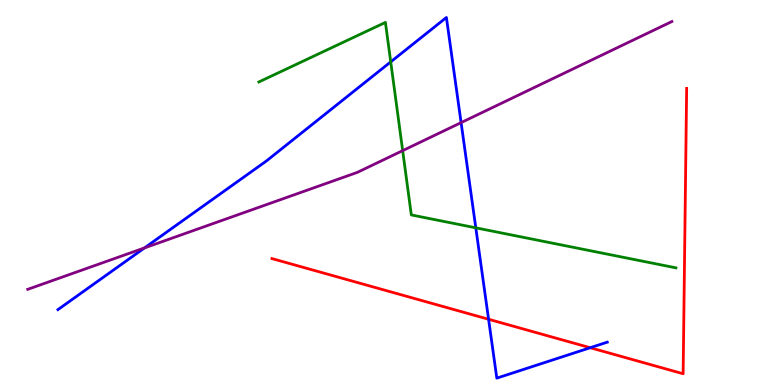[{'lines': ['blue', 'red'], 'intersections': [{'x': 6.3, 'y': 1.71}, {'x': 7.62, 'y': 0.968}]}, {'lines': ['green', 'red'], 'intersections': []}, {'lines': ['purple', 'red'], 'intersections': []}, {'lines': ['blue', 'green'], 'intersections': [{'x': 5.04, 'y': 8.39}, {'x': 6.14, 'y': 4.08}]}, {'lines': ['blue', 'purple'], 'intersections': [{'x': 1.86, 'y': 3.56}, {'x': 5.95, 'y': 6.82}]}, {'lines': ['green', 'purple'], 'intersections': [{'x': 5.2, 'y': 6.09}]}]